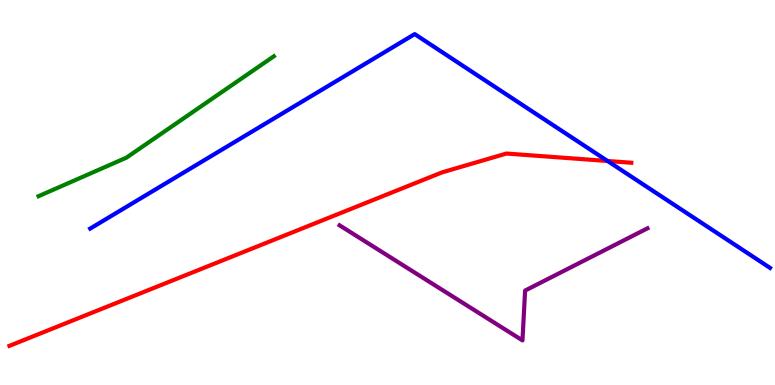[{'lines': ['blue', 'red'], 'intersections': [{'x': 7.84, 'y': 5.82}]}, {'lines': ['green', 'red'], 'intersections': []}, {'lines': ['purple', 'red'], 'intersections': []}, {'lines': ['blue', 'green'], 'intersections': []}, {'lines': ['blue', 'purple'], 'intersections': []}, {'lines': ['green', 'purple'], 'intersections': []}]